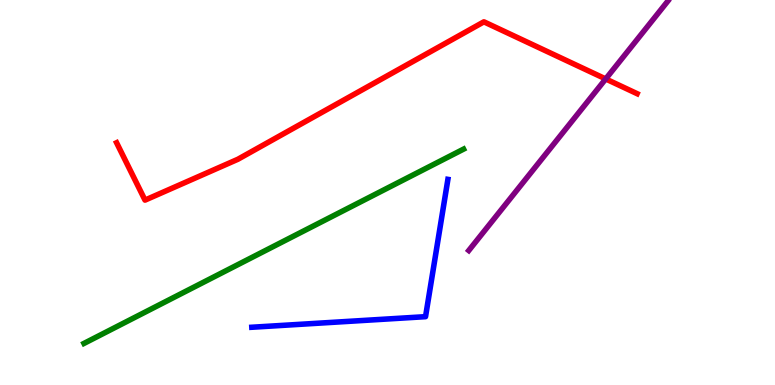[{'lines': ['blue', 'red'], 'intersections': []}, {'lines': ['green', 'red'], 'intersections': []}, {'lines': ['purple', 'red'], 'intersections': [{'x': 7.82, 'y': 7.95}]}, {'lines': ['blue', 'green'], 'intersections': []}, {'lines': ['blue', 'purple'], 'intersections': []}, {'lines': ['green', 'purple'], 'intersections': []}]